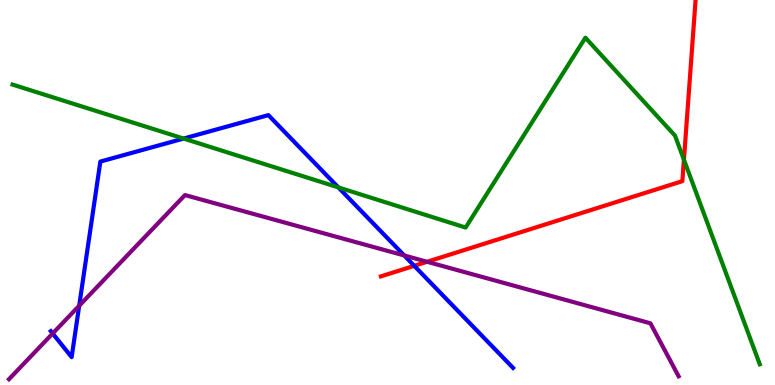[{'lines': ['blue', 'red'], 'intersections': [{'x': 5.35, 'y': 3.1}]}, {'lines': ['green', 'red'], 'intersections': [{'x': 8.82, 'y': 5.85}]}, {'lines': ['purple', 'red'], 'intersections': [{'x': 5.51, 'y': 3.2}]}, {'lines': ['blue', 'green'], 'intersections': [{'x': 2.37, 'y': 6.4}, {'x': 4.37, 'y': 5.13}]}, {'lines': ['blue', 'purple'], 'intersections': [{'x': 0.68, 'y': 1.34}, {'x': 1.02, 'y': 2.06}, {'x': 5.22, 'y': 3.36}]}, {'lines': ['green', 'purple'], 'intersections': []}]